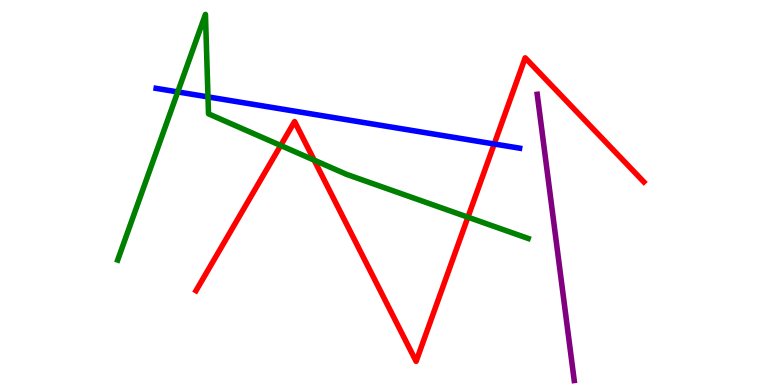[{'lines': ['blue', 'red'], 'intersections': [{'x': 6.38, 'y': 6.26}]}, {'lines': ['green', 'red'], 'intersections': [{'x': 3.62, 'y': 6.22}, {'x': 4.05, 'y': 5.84}, {'x': 6.04, 'y': 4.36}]}, {'lines': ['purple', 'red'], 'intersections': []}, {'lines': ['blue', 'green'], 'intersections': [{'x': 2.29, 'y': 7.61}, {'x': 2.68, 'y': 7.48}]}, {'lines': ['blue', 'purple'], 'intersections': []}, {'lines': ['green', 'purple'], 'intersections': []}]